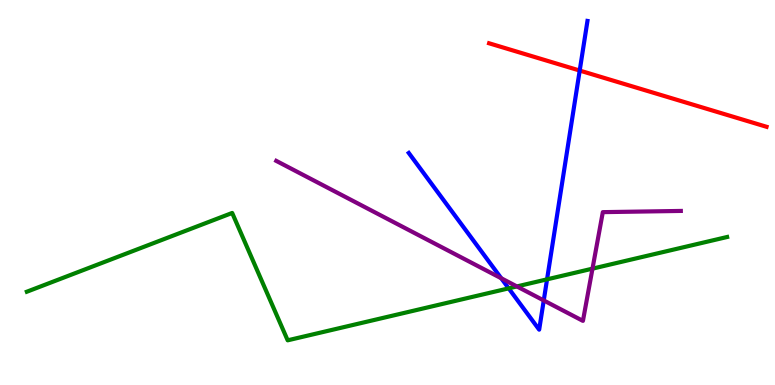[{'lines': ['blue', 'red'], 'intersections': [{'x': 7.48, 'y': 8.17}]}, {'lines': ['green', 'red'], 'intersections': []}, {'lines': ['purple', 'red'], 'intersections': []}, {'lines': ['blue', 'green'], 'intersections': [{'x': 6.56, 'y': 2.51}, {'x': 7.06, 'y': 2.74}]}, {'lines': ['blue', 'purple'], 'intersections': [{'x': 6.47, 'y': 2.77}, {'x': 7.02, 'y': 2.2}]}, {'lines': ['green', 'purple'], 'intersections': [{'x': 6.67, 'y': 2.56}, {'x': 7.64, 'y': 3.02}]}]